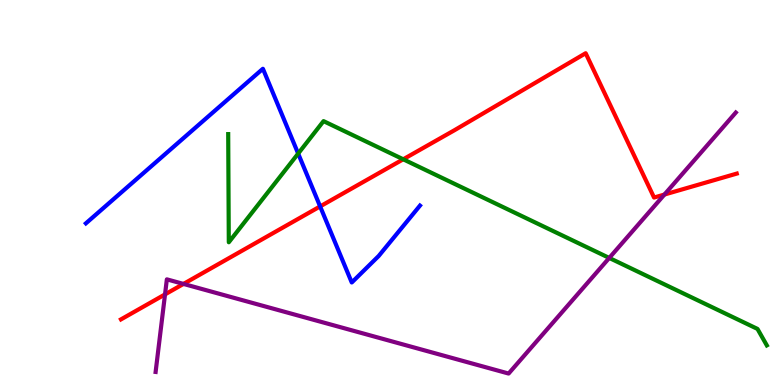[{'lines': ['blue', 'red'], 'intersections': [{'x': 4.13, 'y': 4.64}]}, {'lines': ['green', 'red'], 'intersections': [{'x': 5.2, 'y': 5.86}]}, {'lines': ['purple', 'red'], 'intersections': [{'x': 2.13, 'y': 2.35}, {'x': 2.37, 'y': 2.63}, {'x': 8.57, 'y': 4.95}]}, {'lines': ['blue', 'green'], 'intersections': [{'x': 3.85, 'y': 6.01}]}, {'lines': ['blue', 'purple'], 'intersections': []}, {'lines': ['green', 'purple'], 'intersections': [{'x': 7.86, 'y': 3.3}]}]